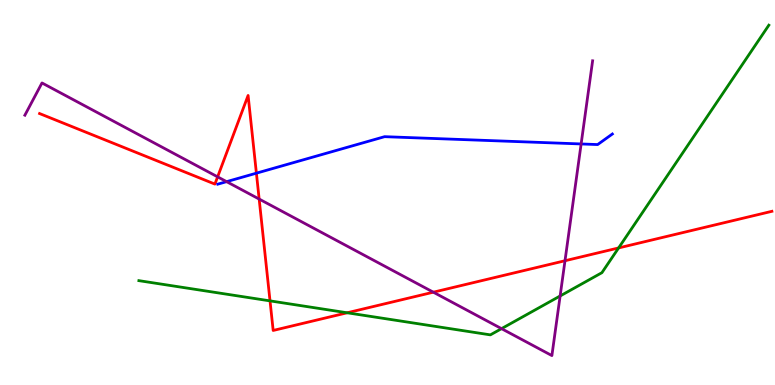[{'lines': ['blue', 'red'], 'intersections': [{'x': 3.31, 'y': 5.5}]}, {'lines': ['green', 'red'], 'intersections': [{'x': 3.48, 'y': 2.19}, {'x': 4.48, 'y': 1.88}, {'x': 7.98, 'y': 3.56}]}, {'lines': ['purple', 'red'], 'intersections': [{'x': 2.81, 'y': 5.41}, {'x': 3.34, 'y': 4.83}, {'x': 5.59, 'y': 2.41}, {'x': 7.29, 'y': 3.23}]}, {'lines': ['blue', 'green'], 'intersections': []}, {'lines': ['blue', 'purple'], 'intersections': [{'x': 2.92, 'y': 5.28}, {'x': 7.5, 'y': 6.26}]}, {'lines': ['green', 'purple'], 'intersections': [{'x': 6.47, 'y': 1.46}, {'x': 7.23, 'y': 2.31}]}]